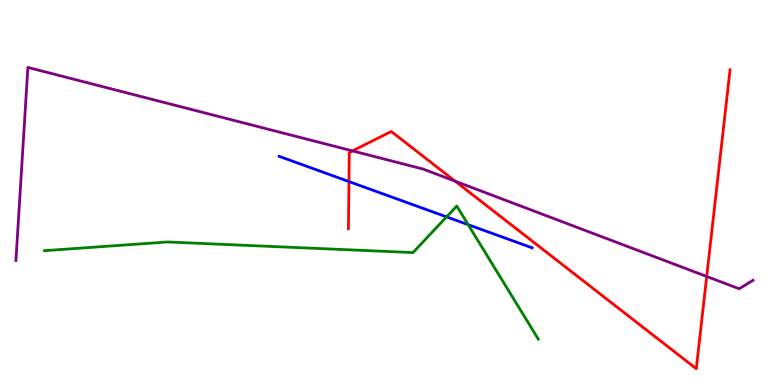[{'lines': ['blue', 'red'], 'intersections': [{'x': 4.5, 'y': 5.28}]}, {'lines': ['green', 'red'], 'intersections': []}, {'lines': ['purple', 'red'], 'intersections': [{'x': 4.55, 'y': 6.08}, {'x': 5.87, 'y': 5.29}, {'x': 9.12, 'y': 2.82}]}, {'lines': ['blue', 'green'], 'intersections': [{'x': 5.76, 'y': 4.37}, {'x': 6.04, 'y': 4.16}]}, {'lines': ['blue', 'purple'], 'intersections': []}, {'lines': ['green', 'purple'], 'intersections': []}]